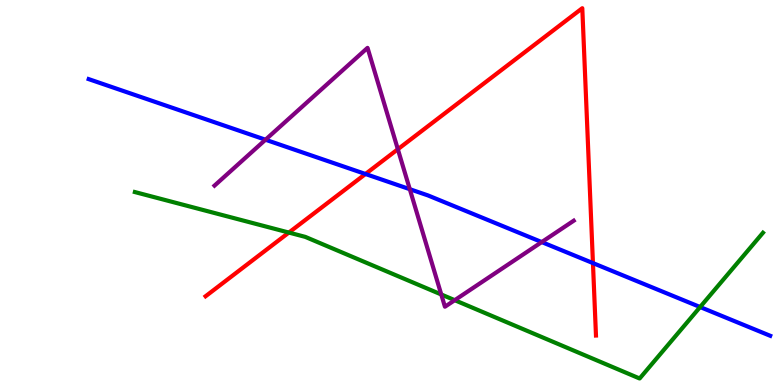[{'lines': ['blue', 'red'], 'intersections': [{'x': 4.72, 'y': 5.48}, {'x': 7.65, 'y': 3.17}]}, {'lines': ['green', 'red'], 'intersections': [{'x': 3.73, 'y': 3.96}]}, {'lines': ['purple', 'red'], 'intersections': [{'x': 5.13, 'y': 6.12}]}, {'lines': ['blue', 'green'], 'intersections': [{'x': 9.03, 'y': 2.03}]}, {'lines': ['blue', 'purple'], 'intersections': [{'x': 3.43, 'y': 6.37}, {'x': 5.29, 'y': 5.09}, {'x': 6.99, 'y': 3.71}]}, {'lines': ['green', 'purple'], 'intersections': [{'x': 5.69, 'y': 2.35}, {'x': 5.87, 'y': 2.2}]}]